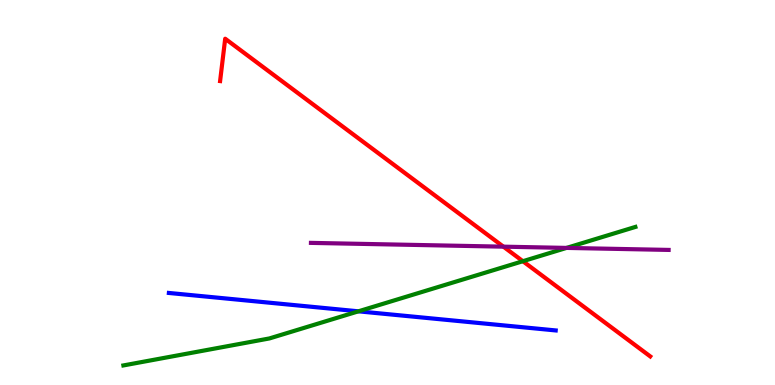[{'lines': ['blue', 'red'], 'intersections': []}, {'lines': ['green', 'red'], 'intersections': [{'x': 6.75, 'y': 3.22}]}, {'lines': ['purple', 'red'], 'intersections': [{'x': 6.5, 'y': 3.59}]}, {'lines': ['blue', 'green'], 'intersections': [{'x': 4.62, 'y': 1.91}]}, {'lines': ['blue', 'purple'], 'intersections': []}, {'lines': ['green', 'purple'], 'intersections': [{'x': 7.31, 'y': 3.56}]}]